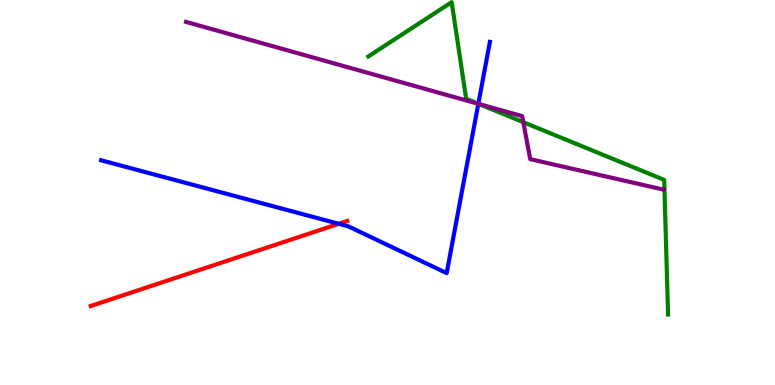[{'lines': ['blue', 'red'], 'intersections': [{'x': 4.37, 'y': 4.19}]}, {'lines': ['green', 'red'], 'intersections': []}, {'lines': ['purple', 'red'], 'intersections': []}, {'lines': ['blue', 'green'], 'intersections': [{'x': 6.17, 'y': 7.3}]}, {'lines': ['blue', 'purple'], 'intersections': [{'x': 6.17, 'y': 7.3}]}, {'lines': ['green', 'purple'], 'intersections': [{'x': 6.18, 'y': 7.3}, {'x': 6.75, 'y': 6.83}]}]